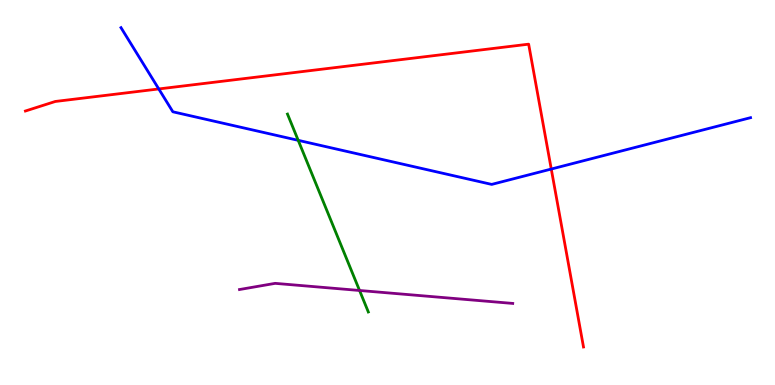[{'lines': ['blue', 'red'], 'intersections': [{'x': 2.05, 'y': 7.69}, {'x': 7.11, 'y': 5.61}]}, {'lines': ['green', 'red'], 'intersections': []}, {'lines': ['purple', 'red'], 'intersections': []}, {'lines': ['blue', 'green'], 'intersections': [{'x': 3.85, 'y': 6.35}]}, {'lines': ['blue', 'purple'], 'intersections': []}, {'lines': ['green', 'purple'], 'intersections': [{'x': 4.64, 'y': 2.46}]}]